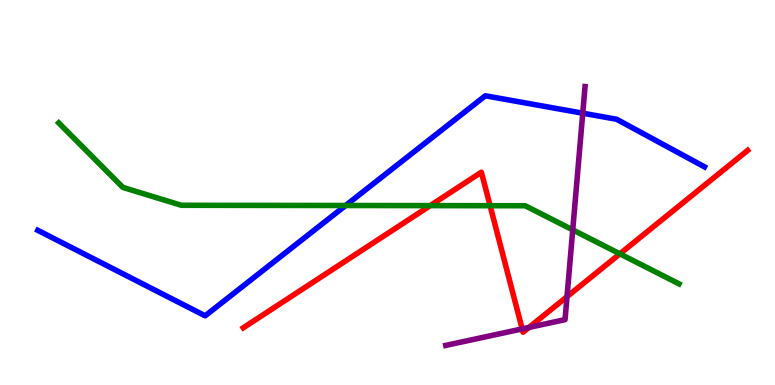[{'lines': ['blue', 'red'], 'intersections': []}, {'lines': ['green', 'red'], 'intersections': [{'x': 5.55, 'y': 4.66}, {'x': 6.32, 'y': 4.66}, {'x': 8.0, 'y': 3.41}]}, {'lines': ['purple', 'red'], 'intersections': [{'x': 6.74, 'y': 1.46}, {'x': 6.83, 'y': 1.5}, {'x': 7.32, 'y': 2.29}]}, {'lines': ['blue', 'green'], 'intersections': [{'x': 4.46, 'y': 4.66}]}, {'lines': ['blue', 'purple'], 'intersections': [{'x': 7.52, 'y': 7.06}]}, {'lines': ['green', 'purple'], 'intersections': [{'x': 7.39, 'y': 4.03}]}]